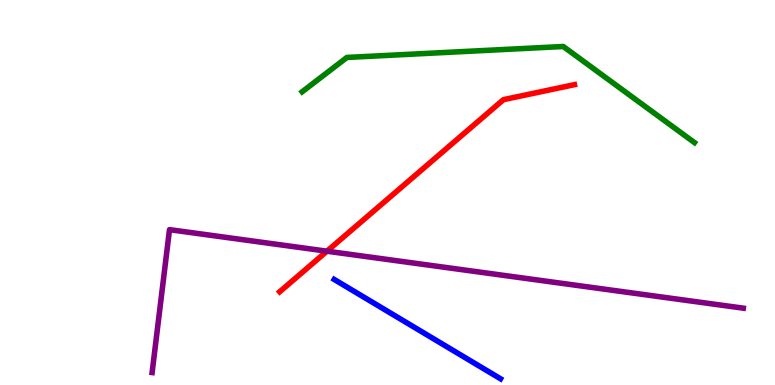[{'lines': ['blue', 'red'], 'intersections': []}, {'lines': ['green', 'red'], 'intersections': []}, {'lines': ['purple', 'red'], 'intersections': [{'x': 4.22, 'y': 3.48}]}, {'lines': ['blue', 'green'], 'intersections': []}, {'lines': ['blue', 'purple'], 'intersections': []}, {'lines': ['green', 'purple'], 'intersections': []}]